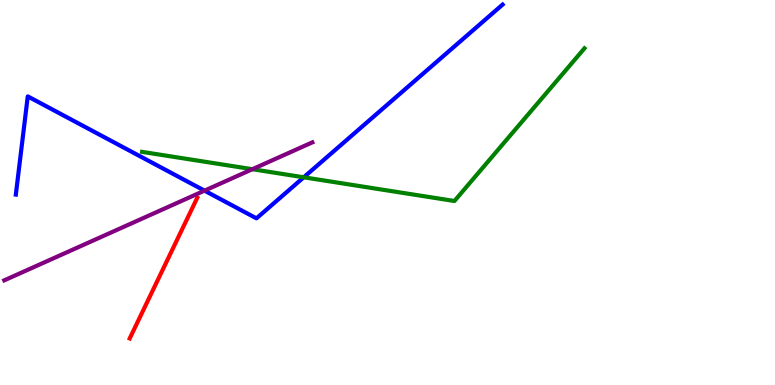[{'lines': ['blue', 'red'], 'intersections': []}, {'lines': ['green', 'red'], 'intersections': []}, {'lines': ['purple', 'red'], 'intersections': []}, {'lines': ['blue', 'green'], 'intersections': [{'x': 3.92, 'y': 5.39}]}, {'lines': ['blue', 'purple'], 'intersections': [{'x': 2.64, 'y': 5.05}]}, {'lines': ['green', 'purple'], 'intersections': [{'x': 3.26, 'y': 5.6}]}]